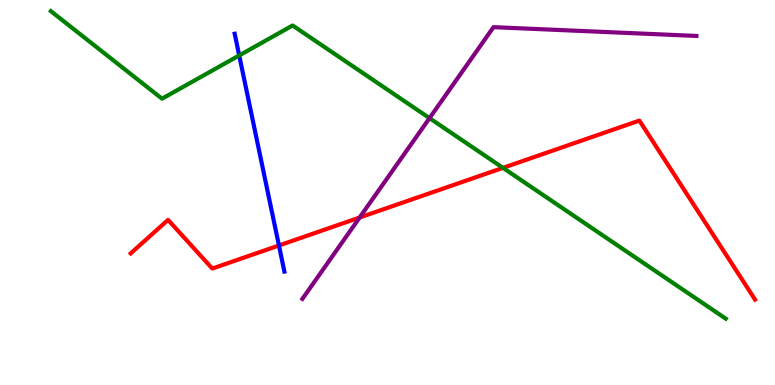[{'lines': ['blue', 'red'], 'intersections': [{'x': 3.6, 'y': 3.62}]}, {'lines': ['green', 'red'], 'intersections': [{'x': 6.49, 'y': 5.64}]}, {'lines': ['purple', 'red'], 'intersections': [{'x': 4.64, 'y': 4.35}]}, {'lines': ['blue', 'green'], 'intersections': [{'x': 3.09, 'y': 8.56}]}, {'lines': ['blue', 'purple'], 'intersections': []}, {'lines': ['green', 'purple'], 'intersections': [{'x': 5.54, 'y': 6.93}]}]